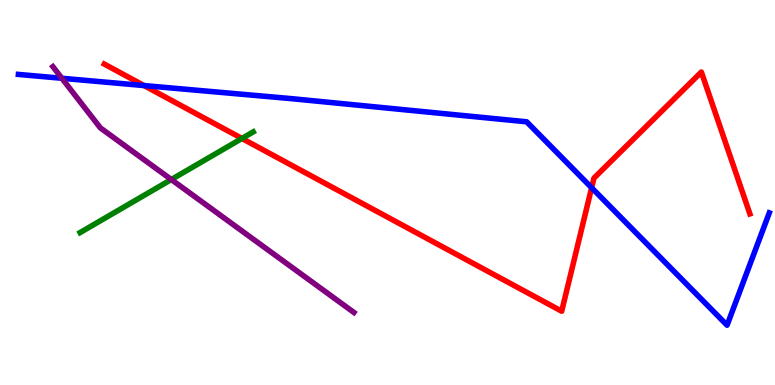[{'lines': ['blue', 'red'], 'intersections': [{'x': 1.86, 'y': 7.78}, {'x': 7.63, 'y': 5.12}]}, {'lines': ['green', 'red'], 'intersections': [{'x': 3.12, 'y': 6.4}]}, {'lines': ['purple', 'red'], 'intersections': []}, {'lines': ['blue', 'green'], 'intersections': []}, {'lines': ['blue', 'purple'], 'intersections': [{'x': 0.799, 'y': 7.97}]}, {'lines': ['green', 'purple'], 'intersections': [{'x': 2.21, 'y': 5.34}]}]